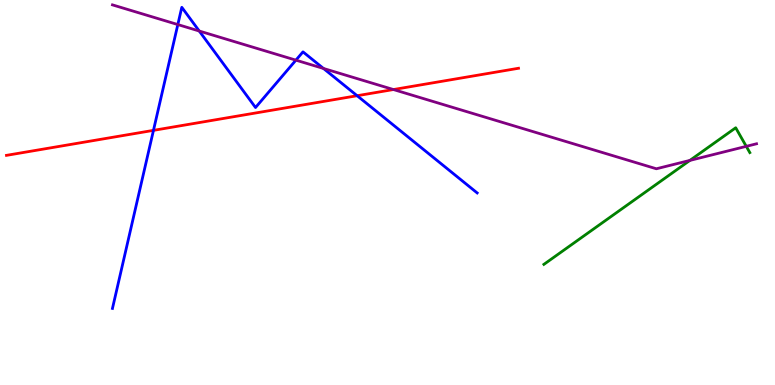[{'lines': ['blue', 'red'], 'intersections': [{'x': 1.98, 'y': 6.61}, {'x': 4.61, 'y': 7.51}]}, {'lines': ['green', 'red'], 'intersections': []}, {'lines': ['purple', 'red'], 'intersections': [{'x': 5.08, 'y': 7.67}]}, {'lines': ['blue', 'green'], 'intersections': []}, {'lines': ['blue', 'purple'], 'intersections': [{'x': 2.29, 'y': 9.36}, {'x': 2.57, 'y': 9.19}, {'x': 3.82, 'y': 8.44}, {'x': 4.17, 'y': 8.22}]}, {'lines': ['green', 'purple'], 'intersections': [{'x': 8.9, 'y': 5.83}, {'x': 9.63, 'y': 6.2}]}]